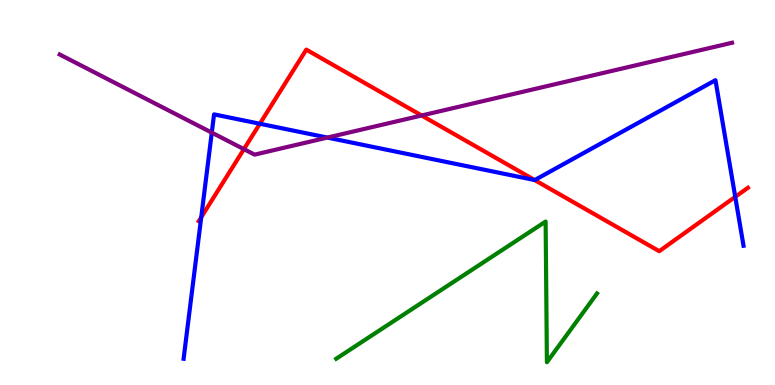[{'lines': ['blue', 'red'], 'intersections': [{'x': 2.6, 'y': 4.36}, {'x': 3.35, 'y': 6.79}, {'x': 6.9, 'y': 5.32}, {'x': 9.49, 'y': 4.89}]}, {'lines': ['green', 'red'], 'intersections': []}, {'lines': ['purple', 'red'], 'intersections': [{'x': 3.15, 'y': 6.13}, {'x': 5.44, 'y': 7.0}]}, {'lines': ['blue', 'green'], 'intersections': []}, {'lines': ['blue', 'purple'], 'intersections': [{'x': 2.73, 'y': 6.56}, {'x': 4.22, 'y': 6.43}]}, {'lines': ['green', 'purple'], 'intersections': []}]